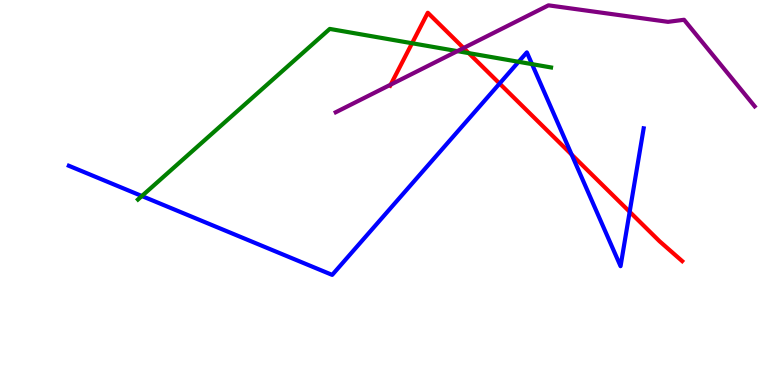[{'lines': ['blue', 'red'], 'intersections': [{'x': 6.45, 'y': 7.83}, {'x': 7.38, 'y': 5.98}, {'x': 8.12, 'y': 4.5}]}, {'lines': ['green', 'red'], 'intersections': [{'x': 5.32, 'y': 8.88}, {'x': 6.05, 'y': 8.62}]}, {'lines': ['purple', 'red'], 'intersections': [{'x': 5.04, 'y': 7.8}, {'x': 5.98, 'y': 8.75}]}, {'lines': ['blue', 'green'], 'intersections': [{'x': 1.83, 'y': 4.91}, {'x': 6.69, 'y': 8.39}, {'x': 6.86, 'y': 8.33}]}, {'lines': ['blue', 'purple'], 'intersections': []}, {'lines': ['green', 'purple'], 'intersections': [{'x': 5.9, 'y': 8.67}]}]